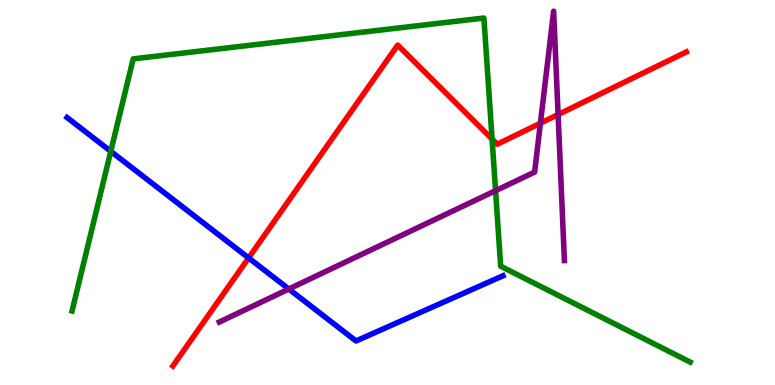[{'lines': ['blue', 'red'], 'intersections': [{'x': 3.21, 'y': 3.3}]}, {'lines': ['green', 'red'], 'intersections': [{'x': 6.35, 'y': 6.39}]}, {'lines': ['purple', 'red'], 'intersections': [{'x': 6.97, 'y': 6.8}, {'x': 7.2, 'y': 7.02}]}, {'lines': ['blue', 'green'], 'intersections': [{'x': 1.43, 'y': 6.07}]}, {'lines': ['blue', 'purple'], 'intersections': [{'x': 3.73, 'y': 2.49}]}, {'lines': ['green', 'purple'], 'intersections': [{'x': 6.39, 'y': 5.05}]}]